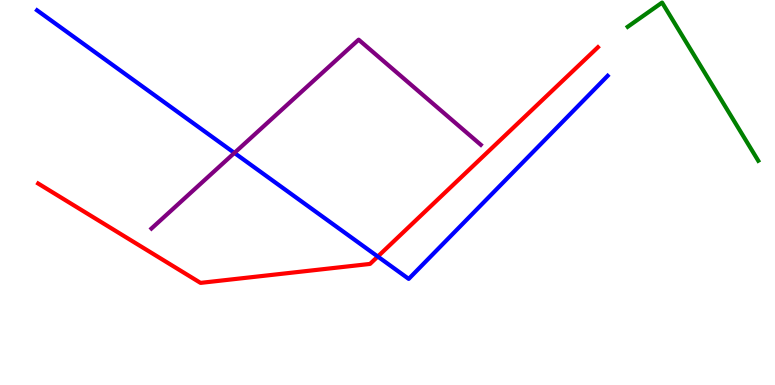[{'lines': ['blue', 'red'], 'intersections': [{'x': 4.87, 'y': 3.34}]}, {'lines': ['green', 'red'], 'intersections': []}, {'lines': ['purple', 'red'], 'intersections': []}, {'lines': ['blue', 'green'], 'intersections': []}, {'lines': ['blue', 'purple'], 'intersections': [{'x': 3.02, 'y': 6.03}]}, {'lines': ['green', 'purple'], 'intersections': []}]